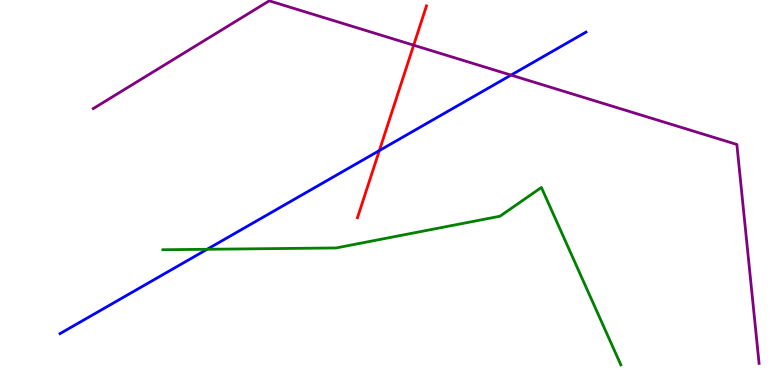[{'lines': ['blue', 'red'], 'intersections': [{'x': 4.89, 'y': 6.09}]}, {'lines': ['green', 'red'], 'intersections': []}, {'lines': ['purple', 'red'], 'intersections': [{'x': 5.34, 'y': 8.83}]}, {'lines': ['blue', 'green'], 'intersections': [{'x': 2.67, 'y': 3.53}]}, {'lines': ['blue', 'purple'], 'intersections': [{'x': 6.59, 'y': 8.05}]}, {'lines': ['green', 'purple'], 'intersections': []}]